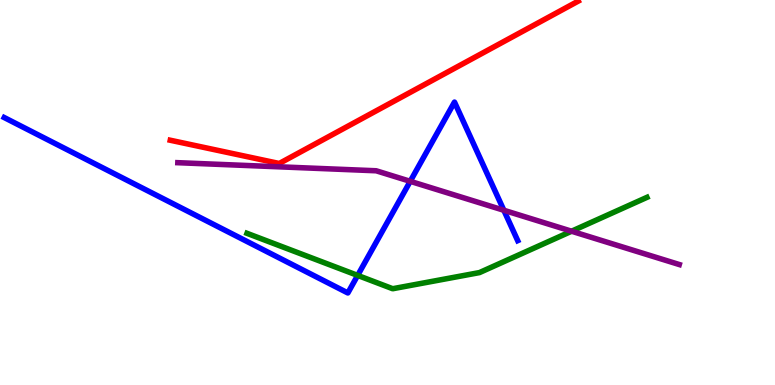[{'lines': ['blue', 'red'], 'intersections': []}, {'lines': ['green', 'red'], 'intersections': []}, {'lines': ['purple', 'red'], 'intersections': []}, {'lines': ['blue', 'green'], 'intersections': [{'x': 4.62, 'y': 2.85}]}, {'lines': ['blue', 'purple'], 'intersections': [{'x': 5.29, 'y': 5.29}, {'x': 6.5, 'y': 4.54}]}, {'lines': ['green', 'purple'], 'intersections': [{'x': 7.38, 'y': 3.99}]}]